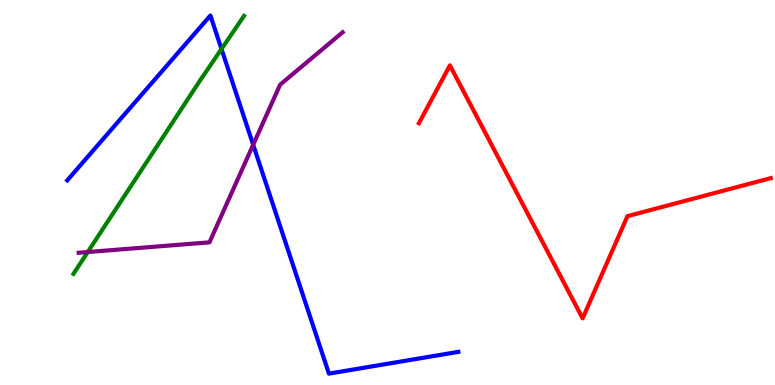[{'lines': ['blue', 'red'], 'intersections': []}, {'lines': ['green', 'red'], 'intersections': []}, {'lines': ['purple', 'red'], 'intersections': []}, {'lines': ['blue', 'green'], 'intersections': [{'x': 2.86, 'y': 8.73}]}, {'lines': ['blue', 'purple'], 'intersections': [{'x': 3.27, 'y': 6.24}]}, {'lines': ['green', 'purple'], 'intersections': [{'x': 1.13, 'y': 3.45}]}]